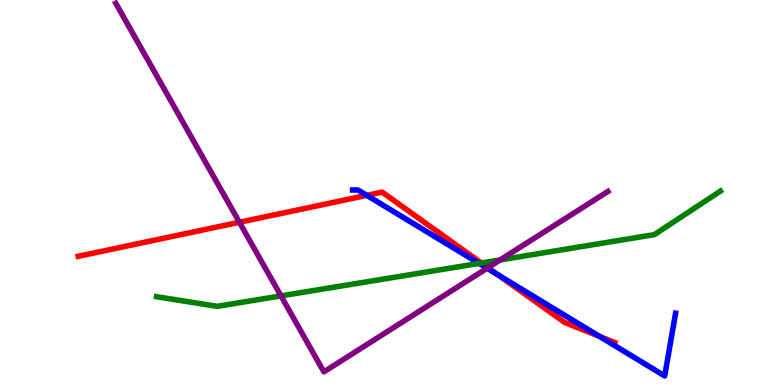[{'lines': ['blue', 'red'], 'intersections': [{'x': 4.73, 'y': 4.93}, {'x': 6.43, 'y': 2.86}, {'x': 7.74, 'y': 1.26}]}, {'lines': ['green', 'red'], 'intersections': [{'x': 6.21, 'y': 3.17}]}, {'lines': ['purple', 'red'], 'intersections': [{'x': 3.09, 'y': 4.23}, {'x': 6.3, 'y': 3.05}]}, {'lines': ['blue', 'green'], 'intersections': [{'x': 6.18, 'y': 3.16}]}, {'lines': ['blue', 'purple'], 'intersections': [{'x': 6.28, 'y': 3.03}]}, {'lines': ['green', 'purple'], 'intersections': [{'x': 3.63, 'y': 2.31}, {'x': 6.45, 'y': 3.25}]}]